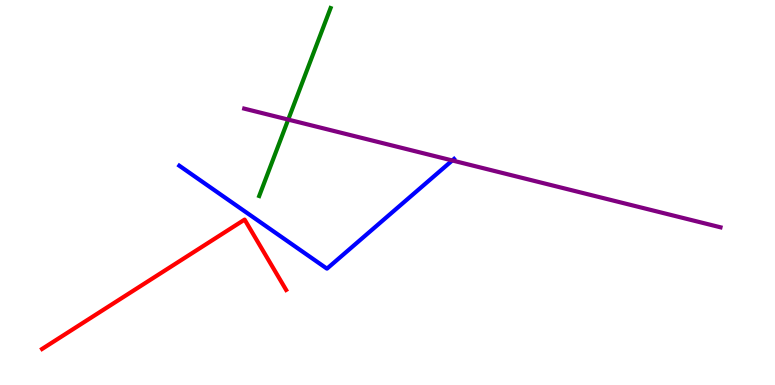[{'lines': ['blue', 'red'], 'intersections': []}, {'lines': ['green', 'red'], 'intersections': []}, {'lines': ['purple', 'red'], 'intersections': []}, {'lines': ['blue', 'green'], 'intersections': []}, {'lines': ['blue', 'purple'], 'intersections': [{'x': 5.84, 'y': 5.83}]}, {'lines': ['green', 'purple'], 'intersections': [{'x': 3.72, 'y': 6.89}]}]